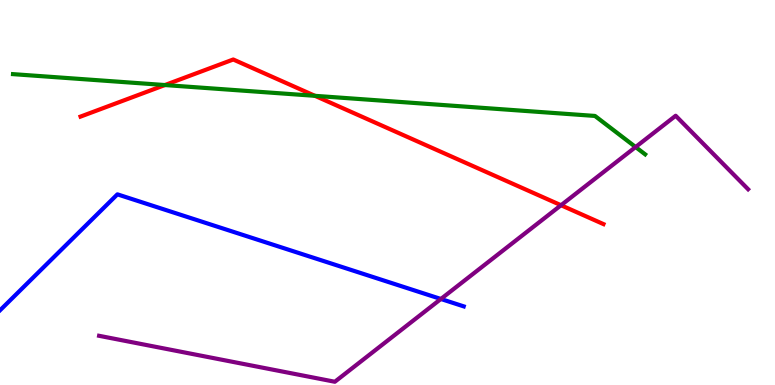[{'lines': ['blue', 'red'], 'intersections': []}, {'lines': ['green', 'red'], 'intersections': [{'x': 2.13, 'y': 7.79}, {'x': 4.06, 'y': 7.51}]}, {'lines': ['purple', 'red'], 'intersections': [{'x': 7.24, 'y': 4.67}]}, {'lines': ['blue', 'green'], 'intersections': []}, {'lines': ['blue', 'purple'], 'intersections': [{'x': 5.69, 'y': 2.23}]}, {'lines': ['green', 'purple'], 'intersections': [{'x': 8.2, 'y': 6.18}]}]